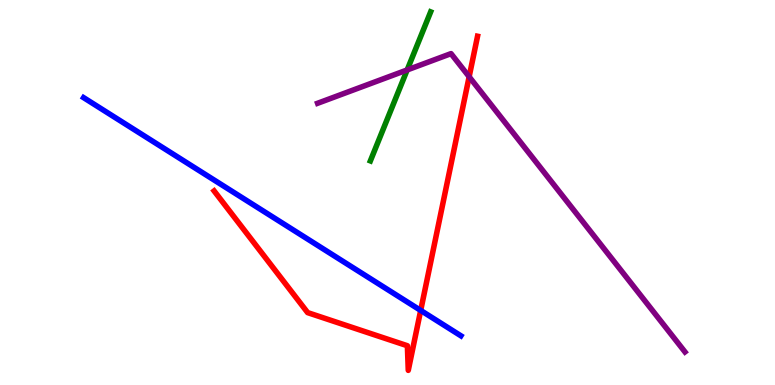[{'lines': ['blue', 'red'], 'intersections': [{'x': 5.43, 'y': 1.94}]}, {'lines': ['green', 'red'], 'intersections': []}, {'lines': ['purple', 'red'], 'intersections': [{'x': 6.05, 'y': 8.01}]}, {'lines': ['blue', 'green'], 'intersections': []}, {'lines': ['blue', 'purple'], 'intersections': []}, {'lines': ['green', 'purple'], 'intersections': [{'x': 5.25, 'y': 8.18}]}]